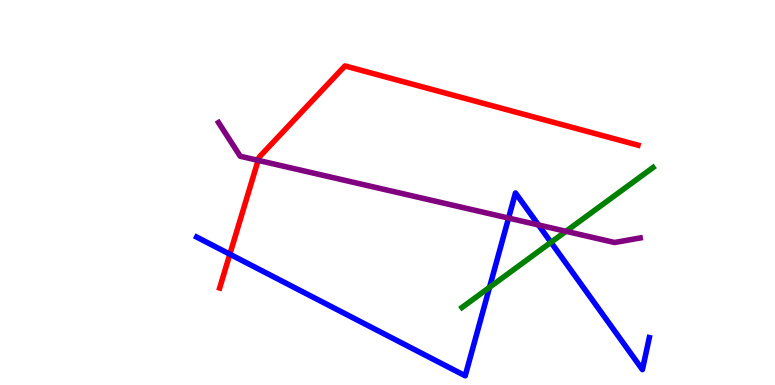[{'lines': ['blue', 'red'], 'intersections': [{'x': 2.97, 'y': 3.4}]}, {'lines': ['green', 'red'], 'intersections': []}, {'lines': ['purple', 'red'], 'intersections': [{'x': 3.33, 'y': 5.83}]}, {'lines': ['blue', 'green'], 'intersections': [{'x': 6.32, 'y': 2.54}, {'x': 7.11, 'y': 3.71}]}, {'lines': ['blue', 'purple'], 'intersections': [{'x': 6.56, 'y': 4.34}, {'x': 6.95, 'y': 4.16}]}, {'lines': ['green', 'purple'], 'intersections': [{'x': 7.3, 'y': 3.99}]}]